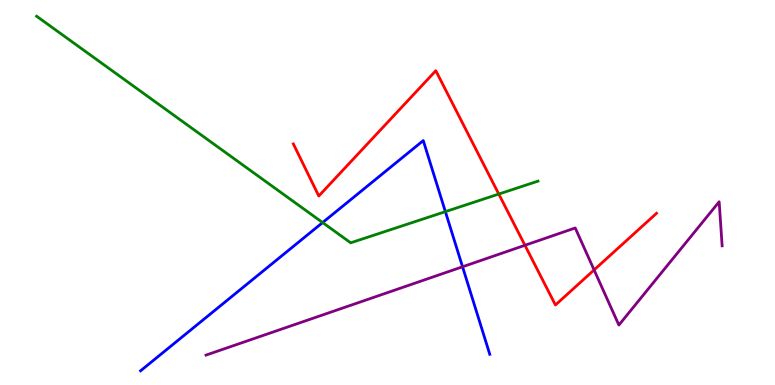[{'lines': ['blue', 'red'], 'intersections': []}, {'lines': ['green', 'red'], 'intersections': [{'x': 6.44, 'y': 4.96}]}, {'lines': ['purple', 'red'], 'intersections': [{'x': 6.77, 'y': 3.63}, {'x': 7.67, 'y': 2.99}]}, {'lines': ['blue', 'green'], 'intersections': [{'x': 4.16, 'y': 4.22}, {'x': 5.75, 'y': 4.5}]}, {'lines': ['blue', 'purple'], 'intersections': [{'x': 5.97, 'y': 3.07}]}, {'lines': ['green', 'purple'], 'intersections': []}]